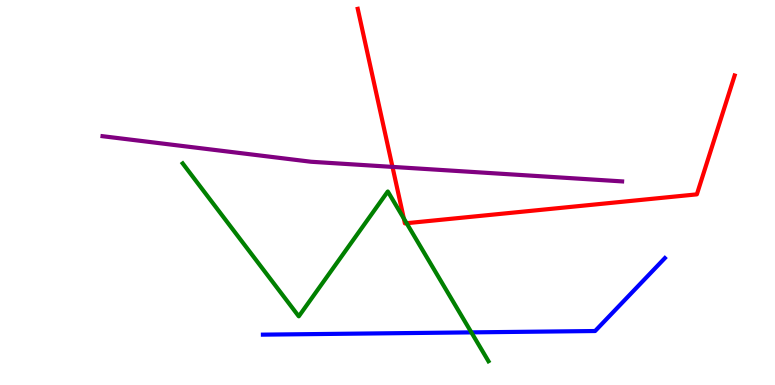[{'lines': ['blue', 'red'], 'intersections': []}, {'lines': ['green', 'red'], 'intersections': [{'x': 5.21, 'y': 4.32}, {'x': 5.25, 'y': 4.2}]}, {'lines': ['purple', 'red'], 'intersections': [{'x': 5.06, 'y': 5.67}]}, {'lines': ['blue', 'green'], 'intersections': [{'x': 6.08, 'y': 1.37}]}, {'lines': ['blue', 'purple'], 'intersections': []}, {'lines': ['green', 'purple'], 'intersections': []}]